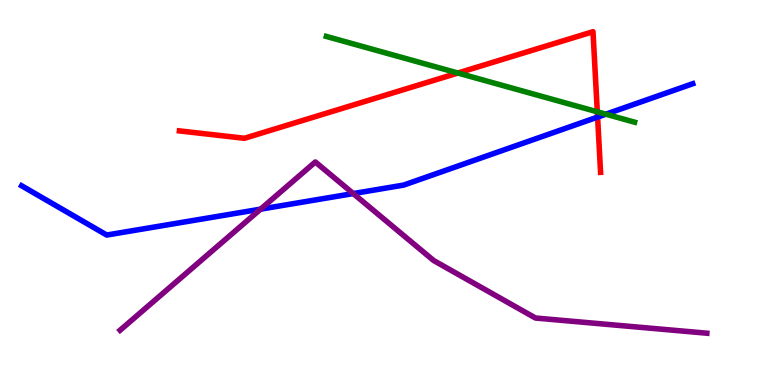[{'lines': ['blue', 'red'], 'intersections': [{'x': 7.71, 'y': 6.96}]}, {'lines': ['green', 'red'], 'intersections': [{'x': 5.91, 'y': 8.1}, {'x': 7.71, 'y': 7.1}]}, {'lines': ['purple', 'red'], 'intersections': []}, {'lines': ['blue', 'green'], 'intersections': [{'x': 7.82, 'y': 7.03}]}, {'lines': ['blue', 'purple'], 'intersections': [{'x': 3.36, 'y': 4.57}, {'x': 4.56, 'y': 4.97}]}, {'lines': ['green', 'purple'], 'intersections': []}]